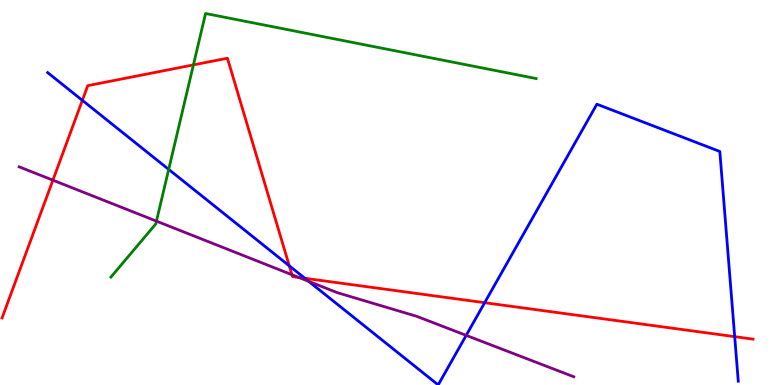[{'lines': ['blue', 'red'], 'intersections': [{'x': 1.06, 'y': 7.39}, {'x': 3.73, 'y': 3.1}, {'x': 3.93, 'y': 2.77}, {'x': 6.25, 'y': 2.14}, {'x': 9.48, 'y': 1.26}]}, {'lines': ['green', 'red'], 'intersections': [{'x': 2.5, 'y': 8.31}]}, {'lines': ['purple', 'red'], 'intersections': [{'x': 0.682, 'y': 5.32}, {'x': 3.77, 'y': 2.86}, {'x': 3.86, 'y': 2.79}]}, {'lines': ['blue', 'green'], 'intersections': [{'x': 2.18, 'y': 5.6}]}, {'lines': ['blue', 'purple'], 'intersections': [{'x': 3.98, 'y': 2.69}, {'x': 6.02, 'y': 1.29}]}, {'lines': ['green', 'purple'], 'intersections': [{'x': 2.02, 'y': 4.26}]}]